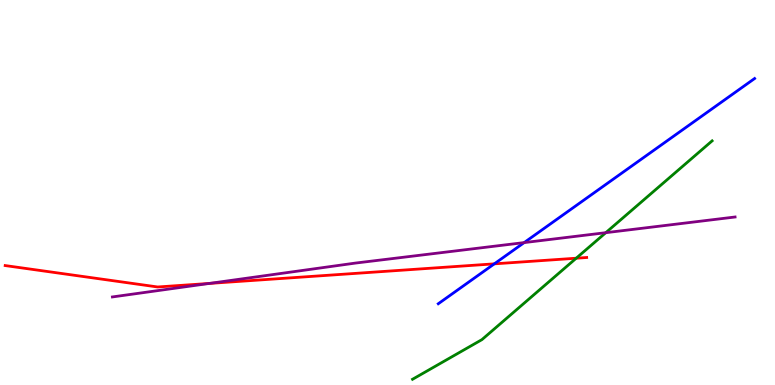[{'lines': ['blue', 'red'], 'intersections': [{'x': 6.38, 'y': 3.15}]}, {'lines': ['green', 'red'], 'intersections': [{'x': 7.44, 'y': 3.29}]}, {'lines': ['purple', 'red'], 'intersections': [{'x': 2.7, 'y': 2.64}]}, {'lines': ['blue', 'green'], 'intersections': []}, {'lines': ['blue', 'purple'], 'intersections': [{'x': 6.76, 'y': 3.7}]}, {'lines': ['green', 'purple'], 'intersections': [{'x': 7.82, 'y': 3.96}]}]